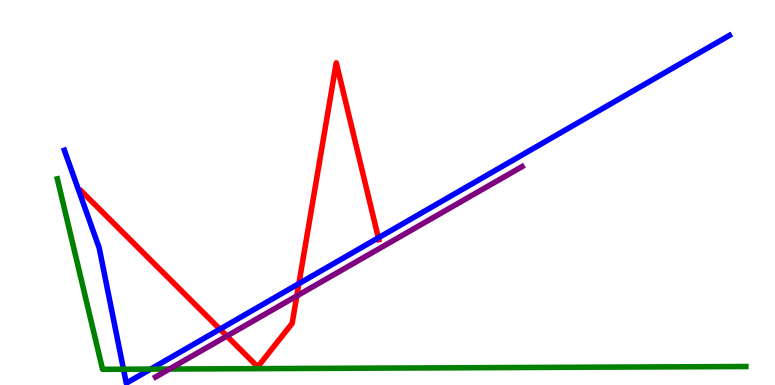[{'lines': ['blue', 'red'], 'intersections': [{'x': 2.84, 'y': 1.45}, {'x': 3.86, 'y': 2.63}, {'x': 4.88, 'y': 3.82}]}, {'lines': ['green', 'red'], 'intersections': []}, {'lines': ['purple', 'red'], 'intersections': [{'x': 2.93, 'y': 1.27}, {'x': 3.83, 'y': 2.31}]}, {'lines': ['blue', 'green'], 'intersections': [{'x': 1.59, 'y': 0.41}, {'x': 1.94, 'y': 0.413}]}, {'lines': ['blue', 'purple'], 'intersections': []}, {'lines': ['green', 'purple'], 'intersections': [{'x': 2.19, 'y': 0.415}]}]